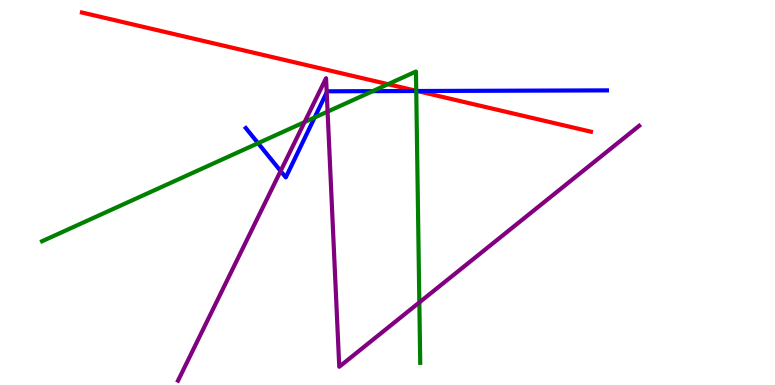[{'lines': ['blue', 'red'], 'intersections': [{'x': 5.38, 'y': 7.64}]}, {'lines': ['green', 'red'], 'intersections': [{'x': 5.01, 'y': 7.81}, {'x': 5.37, 'y': 7.64}]}, {'lines': ['purple', 'red'], 'intersections': []}, {'lines': ['blue', 'green'], 'intersections': [{'x': 3.33, 'y': 6.28}, {'x': 4.06, 'y': 6.95}, {'x': 4.81, 'y': 7.63}, {'x': 5.37, 'y': 7.64}]}, {'lines': ['blue', 'purple'], 'intersections': [{'x': 3.62, 'y': 5.56}, {'x': 4.22, 'y': 7.6}]}, {'lines': ['green', 'purple'], 'intersections': [{'x': 3.93, 'y': 6.83}, {'x': 4.23, 'y': 7.1}, {'x': 5.41, 'y': 2.14}]}]